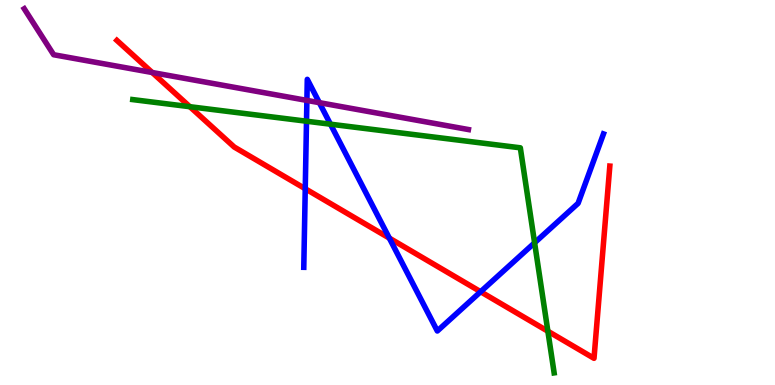[{'lines': ['blue', 'red'], 'intersections': [{'x': 3.94, 'y': 5.1}, {'x': 5.02, 'y': 3.82}, {'x': 6.2, 'y': 2.42}]}, {'lines': ['green', 'red'], 'intersections': [{'x': 2.45, 'y': 7.23}, {'x': 7.07, 'y': 1.4}]}, {'lines': ['purple', 'red'], 'intersections': [{'x': 1.96, 'y': 8.12}]}, {'lines': ['blue', 'green'], 'intersections': [{'x': 3.95, 'y': 6.85}, {'x': 4.26, 'y': 6.77}, {'x': 6.9, 'y': 3.69}]}, {'lines': ['blue', 'purple'], 'intersections': [{'x': 3.96, 'y': 7.39}, {'x': 4.12, 'y': 7.33}]}, {'lines': ['green', 'purple'], 'intersections': []}]